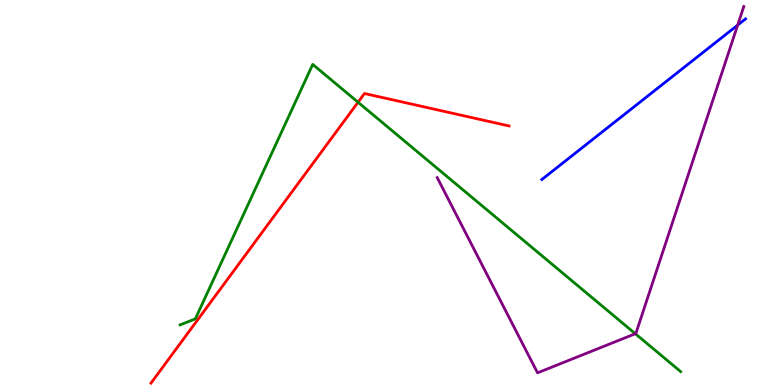[{'lines': ['blue', 'red'], 'intersections': []}, {'lines': ['green', 'red'], 'intersections': [{'x': 4.62, 'y': 7.34}]}, {'lines': ['purple', 'red'], 'intersections': []}, {'lines': ['blue', 'green'], 'intersections': []}, {'lines': ['blue', 'purple'], 'intersections': [{'x': 9.52, 'y': 9.35}]}, {'lines': ['green', 'purple'], 'intersections': [{'x': 8.2, 'y': 1.33}]}]